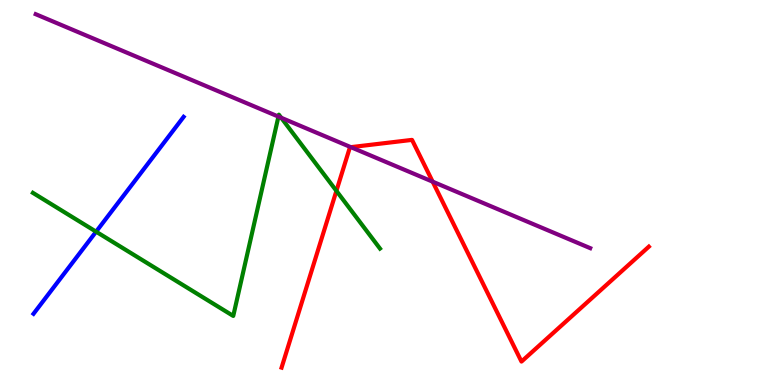[{'lines': ['blue', 'red'], 'intersections': []}, {'lines': ['green', 'red'], 'intersections': [{'x': 4.34, 'y': 5.04}]}, {'lines': ['purple', 'red'], 'intersections': [{'x': 4.53, 'y': 6.18}, {'x': 5.58, 'y': 5.28}]}, {'lines': ['blue', 'green'], 'intersections': [{'x': 1.24, 'y': 3.98}]}, {'lines': ['blue', 'purple'], 'intersections': []}, {'lines': ['green', 'purple'], 'intersections': [{'x': 3.59, 'y': 6.97}, {'x': 3.63, 'y': 6.94}]}]